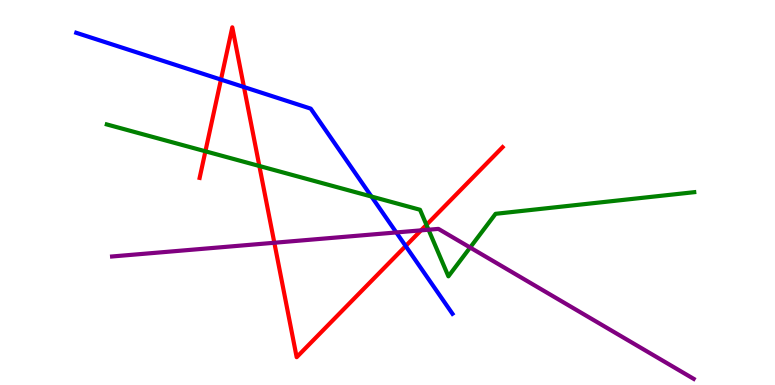[{'lines': ['blue', 'red'], 'intersections': [{'x': 2.85, 'y': 7.93}, {'x': 3.15, 'y': 7.74}, {'x': 5.23, 'y': 3.61}]}, {'lines': ['green', 'red'], 'intersections': [{'x': 2.65, 'y': 6.07}, {'x': 3.35, 'y': 5.69}, {'x': 5.5, 'y': 4.16}]}, {'lines': ['purple', 'red'], 'intersections': [{'x': 3.54, 'y': 3.69}, {'x': 5.43, 'y': 4.02}]}, {'lines': ['blue', 'green'], 'intersections': [{'x': 4.79, 'y': 4.9}]}, {'lines': ['blue', 'purple'], 'intersections': [{'x': 5.11, 'y': 3.96}]}, {'lines': ['green', 'purple'], 'intersections': [{'x': 5.53, 'y': 4.03}, {'x': 6.07, 'y': 3.57}]}]